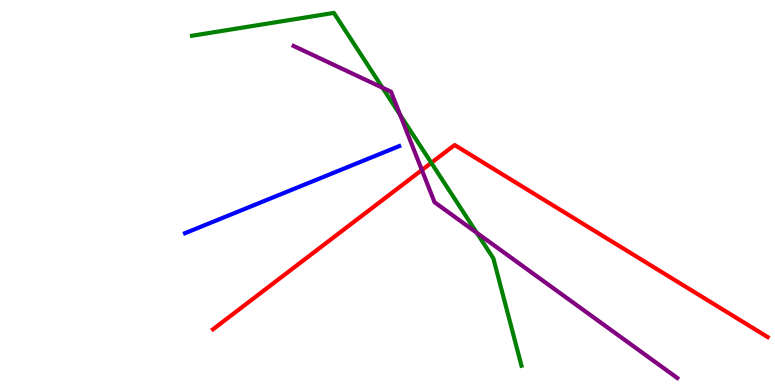[{'lines': ['blue', 'red'], 'intersections': []}, {'lines': ['green', 'red'], 'intersections': [{'x': 5.57, 'y': 5.77}]}, {'lines': ['purple', 'red'], 'intersections': [{'x': 5.44, 'y': 5.58}]}, {'lines': ['blue', 'green'], 'intersections': []}, {'lines': ['blue', 'purple'], 'intersections': []}, {'lines': ['green', 'purple'], 'intersections': [{'x': 4.94, 'y': 7.72}, {'x': 5.16, 'y': 7.01}, {'x': 6.15, 'y': 3.95}]}]